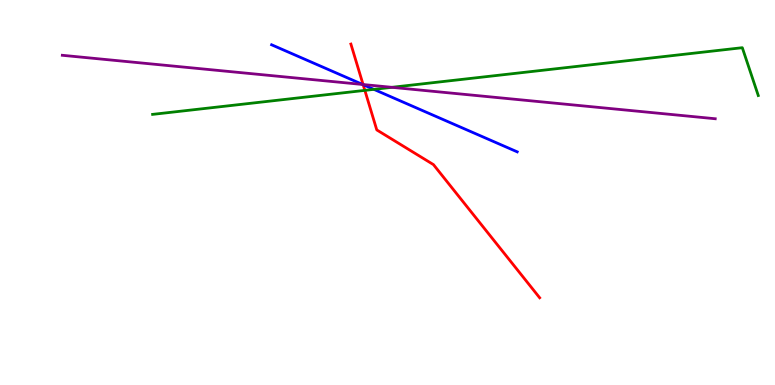[{'lines': ['blue', 'red'], 'intersections': [{'x': 4.69, 'y': 7.8}]}, {'lines': ['green', 'red'], 'intersections': [{'x': 4.71, 'y': 7.65}]}, {'lines': ['purple', 'red'], 'intersections': [{'x': 4.69, 'y': 7.8}]}, {'lines': ['blue', 'green'], 'intersections': [{'x': 4.82, 'y': 7.68}]}, {'lines': ['blue', 'purple'], 'intersections': [{'x': 4.68, 'y': 7.81}]}, {'lines': ['green', 'purple'], 'intersections': [{'x': 5.06, 'y': 7.73}]}]